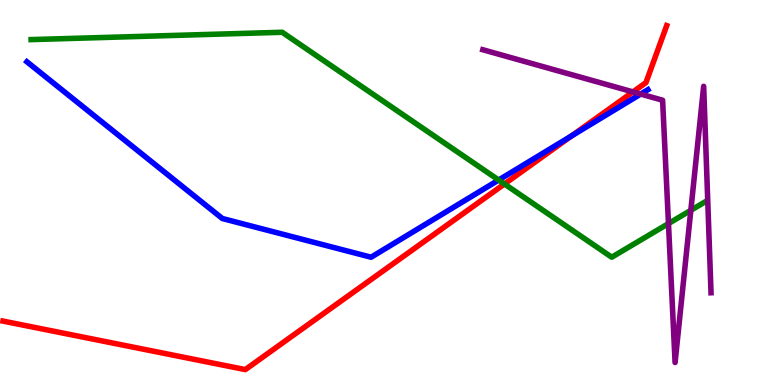[{'lines': ['blue', 'red'], 'intersections': [{'x': 7.38, 'y': 6.47}]}, {'lines': ['green', 'red'], 'intersections': [{'x': 6.51, 'y': 5.22}]}, {'lines': ['purple', 'red'], 'intersections': [{'x': 8.17, 'y': 7.61}]}, {'lines': ['blue', 'green'], 'intersections': [{'x': 6.43, 'y': 5.32}]}, {'lines': ['blue', 'purple'], 'intersections': [{'x': 8.27, 'y': 7.56}]}, {'lines': ['green', 'purple'], 'intersections': [{'x': 8.63, 'y': 4.19}, {'x': 8.91, 'y': 4.54}]}]